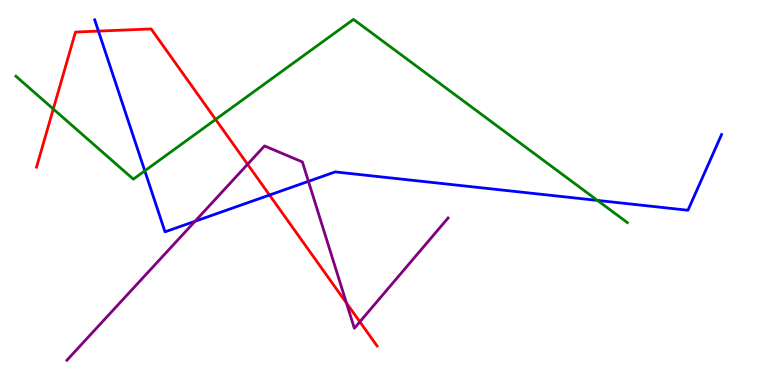[{'lines': ['blue', 'red'], 'intersections': [{'x': 1.27, 'y': 9.19}, {'x': 3.48, 'y': 4.93}]}, {'lines': ['green', 'red'], 'intersections': [{'x': 0.688, 'y': 7.17}, {'x': 2.78, 'y': 6.9}]}, {'lines': ['purple', 'red'], 'intersections': [{'x': 3.19, 'y': 5.73}, {'x': 4.47, 'y': 2.13}, {'x': 4.64, 'y': 1.64}]}, {'lines': ['blue', 'green'], 'intersections': [{'x': 1.87, 'y': 5.56}, {'x': 7.71, 'y': 4.79}]}, {'lines': ['blue', 'purple'], 'intersections': [{'x': 2.52, 'y': 4.25}, {'x': 3.98, 'y': 5.29}]}, {'lines': ['green', 'purple'], 'intersections': []}]